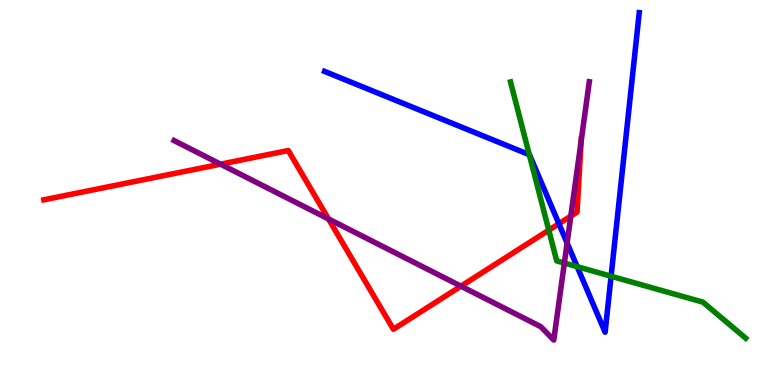[{'lines': ['blue', 'red'], 'intersections': [{'x': 7.21, 'y': 4.19}]}, {'lines': ['green', 'red'], 'intersections': [{'x': 7.08, 'y': 4.02}]}, {'lines': ['purple', 'red'], 'intersections': [{'x': 2.85, 'y': 5.74}, {'x': 4.24, 'y': 4.31}, {'x': 5.95, 'y': 2.57}, {'x': 7.37, 'y': 4.39}, {'x': 7.5, 'y': 6.34}]}, {'lines': ['blue', 'green'], 'intersections': [{'x': 6.83, 'y': 5.98}, {'x': 7.45, 'y': 3.07}, {'x': 7.89, 'y': 2.83}]}, {'lines': ['blue', 'purple'], 'intersections': [{'x': 7.32, 'y': 3.69}]}, {'lines': ['green', 'purple'], 'intersections': [{'x': 7.28, 'y': 3.17}]}]